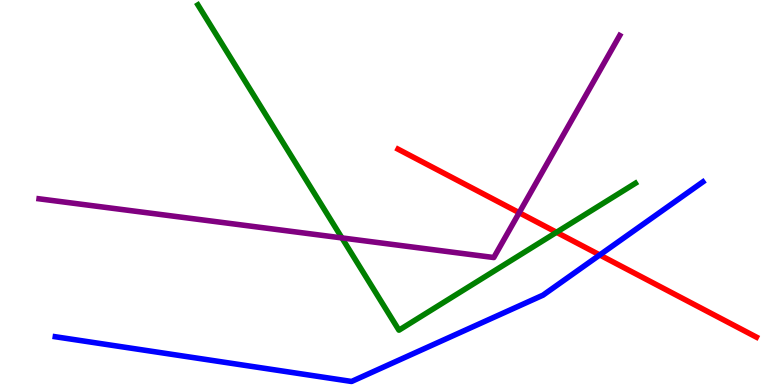[{'lines': ['blue', 'red'], 'intersections': [{'x': 7.74, 'y': 3.38}]}, {'lines': ['green', 'red'], 'intersections': [{'x': 7.18, 'y': 3.97}]}, {'lines': ['purple', 'red'], 'intersections': [{'x': 6.7, 'y': 4.48}]}, {'lines': ['blue', 'green'], 'intersections': []}, {'lines': ['blue', 'purple'], 'intersections': []}, {'lines': ['green', 'purple'], 'intersections': [{'x': 4.41, 'y': 3.82}]}]